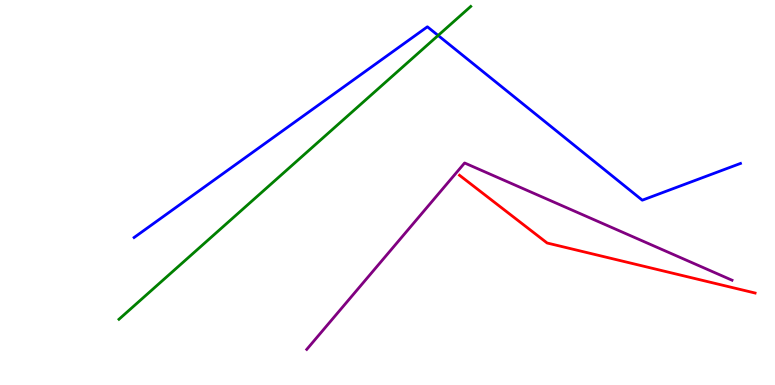[{'lines': ['blue', 'red'], 'intersections': []}, {'lines': ['green', 'red'], 'intersections': []}, {'lines': ['purple', 'red'], 'intersections': []}, {'lines': ['blue', 'green'], 'intersections': [{'x': 5.65, 'y': 9.08}]}, {'lines': ['blue', 'purple'], 'intersections': []}, {'lines': ['green', 'purple'], 'intersections': []}]